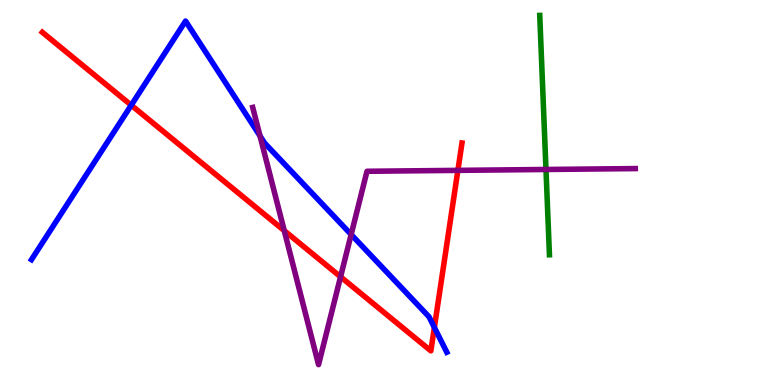[{'lines': ['blue', 'red'], 'intersections': [{'x': 1.69, 'y': 7.27}, {'x': 5.6, 'y': 1.49}]}, {'lines': ['green', 'red'], 'intersections': []}, {'lines': ['purple', 'red'], 'intersections': [{'x': 3.67, 'y': 4.01}, {'x': 4.39, 'y': 2.81}, {'x': 5.91, 'y': 5.57}]}, {'lines': ['blue', 'green'], 'intersections': []}, {'lines': ['blue', 'purple'], 'intersections': [{'x': 3.35, 'y': 6.47}, {'x': 4.53, 'y': 3.91}]}, {'lines': ['green', 'purple'], 'intersections': [{'x': 7.04, 'y': 5.6}]}]